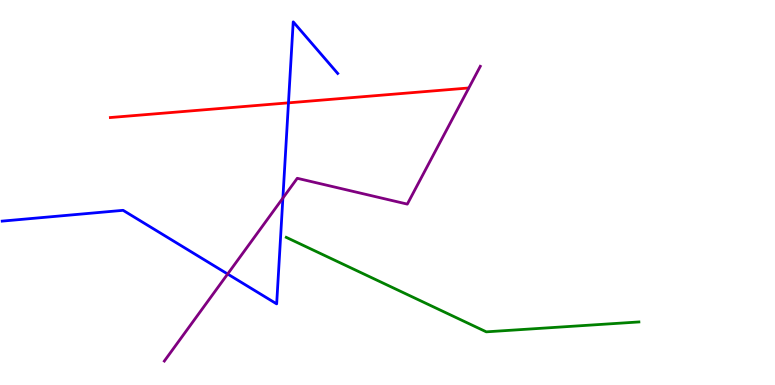[{'lines': ['blue', 'red'], 'intersections': [{'x': 3.72, 'y': 7.33}]}, {'lines': ['green', 'red'], 'intersections': []}, {'lines': ['purple', 'red'], 'intersections': []}, {'lines': ['blue', 'green'], 'intersections': []}, {'lines': ['blue', 'purple'], 'intersections': [{'x': 2.94, 'y': 2.88}, {'x': 3.65, 'y': 4.85}]}, {'lines': ['green', 'purple'], 'intersections': []}]